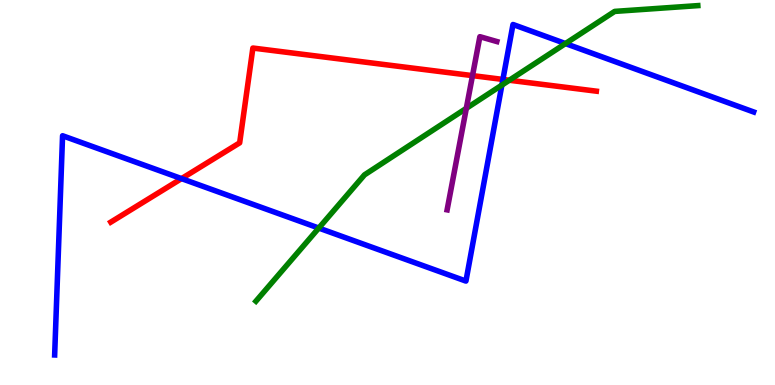[{'lines': ['blue', 'red'], 'intersections': [{'x': 2.34, 'y': 5.36}, {'x': 6.49, 'y': 7.94}]}, {'lines': ['green', 'red'], 'intersections': [{'x': 6.57, 'y': 7.92}]}, {'lines': ['purple', 'red'], 'intersections': [{'x': 6.1, 'y': 8.04}]}, {'lines': ['blue', 'green'], 'intersections': [{'x': 4.11, 'y': 4.08}, {'x': 6.48, 'y': 7.79}, {'x': 7.3, 'y': 8.87}]}, {'lines': ['blue', 'purple'], 'intersections': []}, {'lines': ['green', 'purple'], 'intersections': [{'x': 6.02, 'y': 7.19}]}]